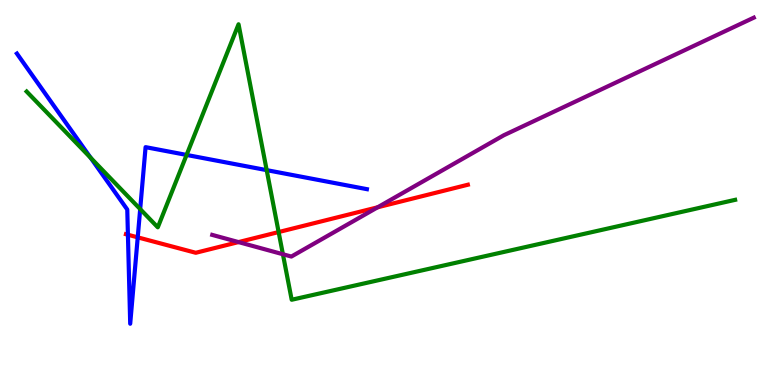[{'lines': ['blue', 'red'], 'intersections': [{'x': 1.65, 'y': 3.9}, {'x': 1.78, 'y': 3.84}]}, {'lines': ['green', 'red'], 'intersections': [{'x': 3.6, 'y': 3.97}]}, {'lines': ['purple', 'red'], 'intersections': [{'x': 3.08, 'y': 3.71}, {'x': 4.87, 'y': 4.62}]}, {'lines': ['blue', 'green'], 'intersections': [{'x': 1.17, 'y': 5.9}, {'x': 1.81, 'y': 4.57}, {'x': 2.41, 'y': 5.98}, {'x': 3.44, 'y': 5.58}]}, {'lines': ['blue', 'purple'], 'intersections': []}, {'lines': ['green', 'purple'], 'intersections': [{'x': 3.65, 'y': 3.4}]}]